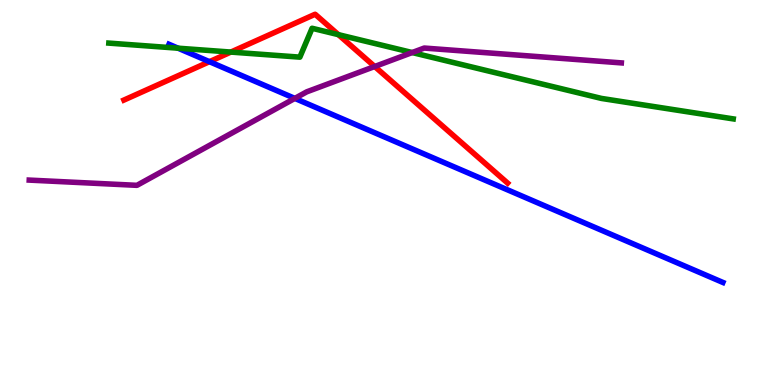[{'lines': ['blue', 'red'], 'intersections': [{'x': 2.7, 'y': 8.4}]}, {'lines': ['green', 'red'], 'intersections': [{'x': 2.98, 'y': 8.65}, {'x': 4.37, 'y': 9.1}]}, {'lines': ['purple', 'red'], 'intersections': [{'x': 4.83, 'y': 8.27}]}, {'lines': ['blue', 'green'], 'intersections': [{'x': 2.3, 'y': 8.75}]}, {'lines': ['blue', 'purple'], 'intersections': [{'x': 3.8, 'y': 7.44}]}, {'lines': ['green', 'purple'], 'intersections': [{'x': 5.32, 'y': 8.64}]}]